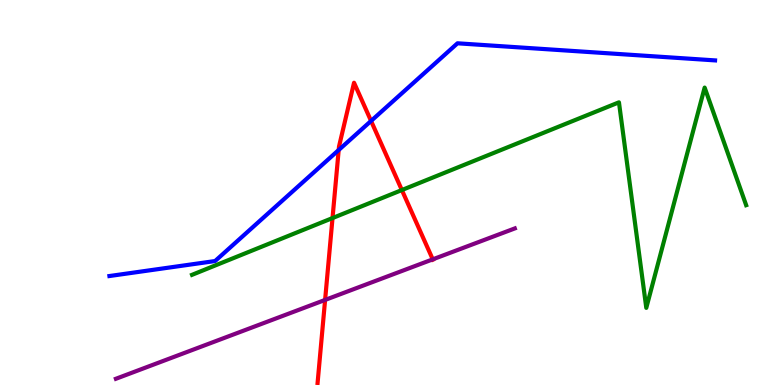[{'lines': ['blue', 'red'], 'intersections': [{'x': 4.37, 'y': 6.1}, {'x': 4.79, 'y': 6.86}]}, {'lines': ['green', 'red'], 'intersections': [{'x': 4.29, 'y': 4.34}, {'x': 5.19, 'y': 5.06}]}, {'lines': ['purple', 'red'], 'intersections': [{'x': 4.19, 'y': 2.21}, {'x': 5.58, 'y': 3.26}]}, {'lines': ['blue', 'green'], 'intersections': []}, {'lines': ['blue', 'purple'], 'intersections': []}, {'lines': ['green', 'purple'], 'intersections': []}]